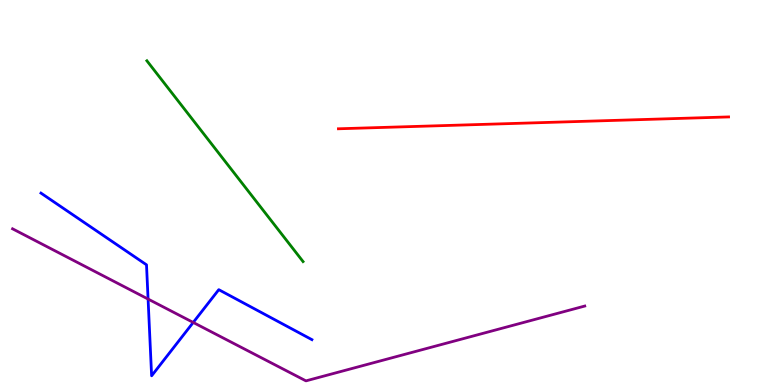[{'lines': ['blue', 'red'], 'intersections': []}, {'lines': ['green', 'red'], 'intersections': []}, {'lines': ['purple', 'red'], 'intersections': []}, {'lines': ['blue', 'green'], 'intersections': []}, {'lines': ['blue', 'purple'], 'intersections': [{'x': 1.91, 'y': 2.23}, {'x': 2.49, 'y': 1.62}]}, {'lines': ['green', 'purple'], 'intersections': []}]